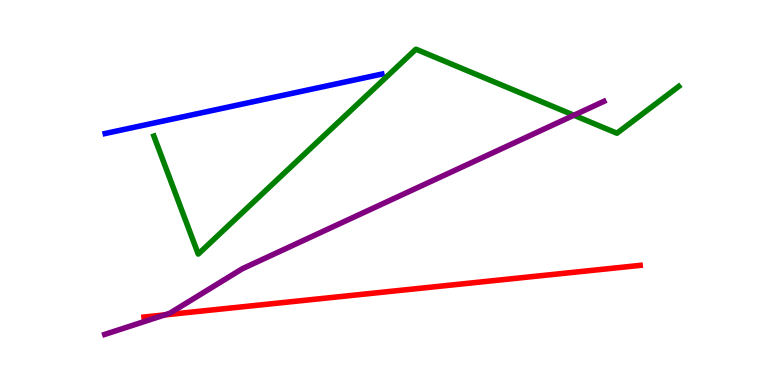[{'lines': ['blue', 'red'], 'intersections': []}, {'lines': ['green', 'red'], 'intersections': []}, {'lines': ['purple', 'red'], 'intersections': [{'x': 2.13, 'y': 1.82}]}, {'lines': ['blue', 'green'], 'intersections': []}, {'lines': ['blue', 'purple'], 'intersections': []}, {'lines': ['green', 'purple'], 'intersections': [{'x': 7.41, 'y': 7.01}]}]